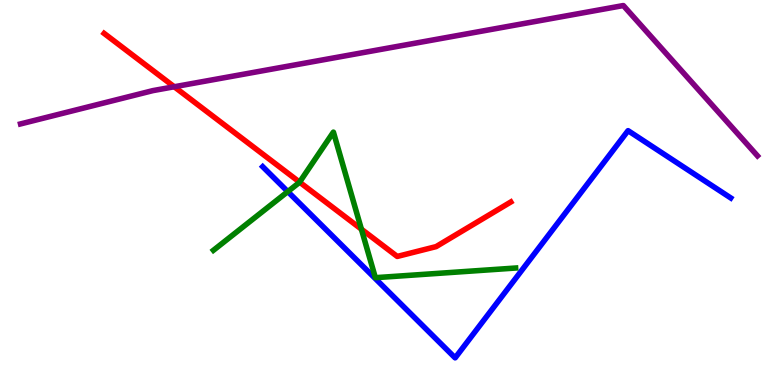[{'lines': ['blue', 'red'], 'intersections': []}, {'lines': ['green', 'red'], 'intersections': [{'x': 3.87, 'y': 5.27}, {'x': 4.66, 'y': 4.05}]}, {'lines': ['purple', 'red'], 'intersections': [{'x': 2.25, 'y': 7.75}]}, {'lines': ['blue', 'green'], 'intersections': [{'x': 3.71, 'y': 5.02}]}, {'lines': ['blue', 'purple'], 'intersections': []}, {'lines': ['green', 'purple'], 'intersections': []}]